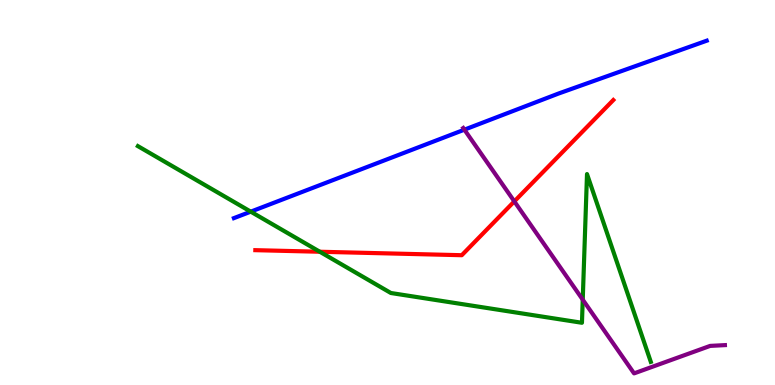[{'lines': ['blue', 'red'], 'intersections': []}, {'lines': ['green', 'red'], 'intersections': [{'x': 4.13, 'y': 3.46}]}, {'lines': ['purple', 'red'], 'intersections': [{'x': 6.64, 'y': 4.77}]}, {'lines': ['blue', 'green'], 'intersections': [{'x': 3.24, 'y': 4.5}]}, {'lines': ['blue', 'purple'], 'intersections': [{'x': 5.99, 'y': 6.63}]}, {'lines': ['green', 'purple'], 'intersections': [{'x': 7.52, 'y': 2.22}]}]